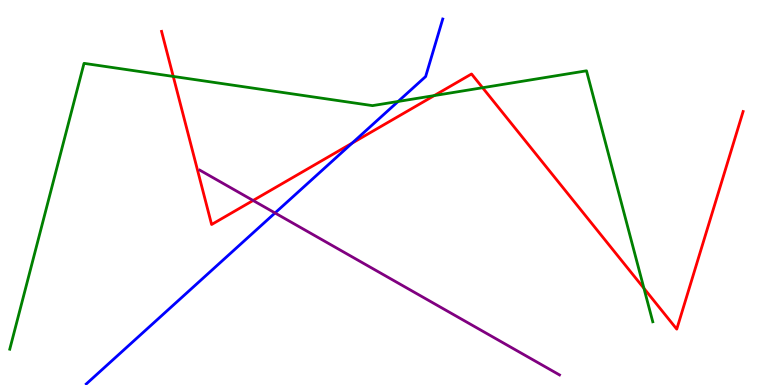[{'lines': ['blue', 'red'], 'intersections': [{'x': 4.54, 'y': 6.28}]}, {'lines': ['green', 'red'], 'intersections': [{'x': 2.24, 'y': 8.01}, {'x': 5.6, 'y': 7.52}, {'x': 6.23, 'y': 7.72}, {'x': 8.31, 'y': 2.51}]}, {'lines': ['purple', 'red'], 'intersections': [{'x': 3.27, 'y': 4.79}]}, {'lines': ['blue', 'green'], 'intersections': [{'x': 5.14, 'y': 7.36}]}, {'lines': ['blue', 'purple'], 'intersections': [{'x': 3.55, 'y': 4.47}]}, {'lines': ['green', 'purple'], 'intersections': []}]